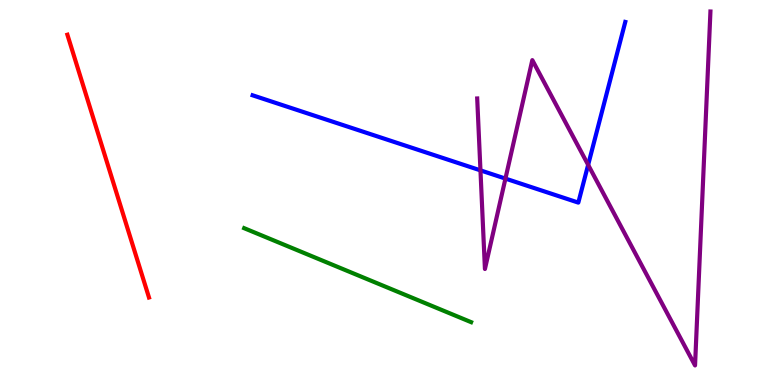[{'lines': ['blue', 'red'], 'intersections': []}, {'lines': ['green', 'red'], 'intersections': []}, {'lines': ['purple', 'red'], 'intersections': []}, {'lines': ['blue', 'green'], 'intersections': []}, {'lines': ['blue', 'purple'], 'intersections': [{'x': 6.2, 'y': 5.57}, {'x': 6.52, 'y': 5.36}, {'x': 7.59, 'y': 5.72}]}, {'lines': ['green', 'purple'], 'intersections': []}]